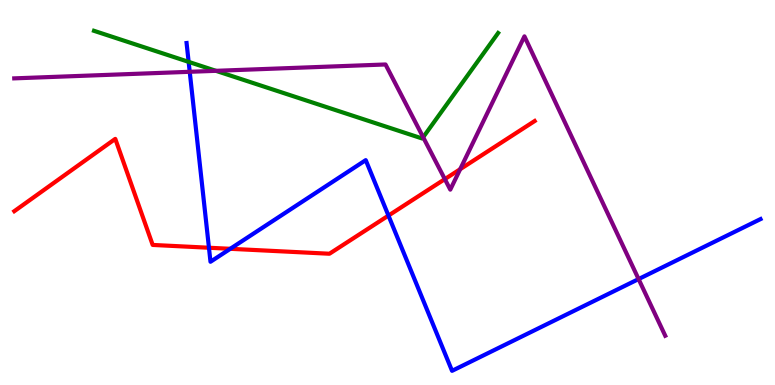[{'lines': ['blue', 'red'], 'intersections': [{'x': 2.7, 'y': 3.57}, {'x': 2.97, 'y': 3.54}, {'x': 5.01, 'y': 4.4}]}, {'lines': ['green', 'red'], 'intersections': []}, {'lines': ['purple', 'red'], 'intersections': [{'x': 5.74, 'y': 5.35}, {'x': 5.94, 'y': 5.61}]}, {'lines': ['blue', 'green'], 'intersections': [{'x': 2.43, 'y': 8.39}]}, {'lines': ['blue', 'purple'], 'intersections': [{'x': 2.45, 'y': 8.14}, {'x': 8.24, 'y': 2.75}]}, {'lines': ['green', 'purple'], 'intersections': [{'x': 2.79, 'y': 8.16}, {'x': 5.46, 'y': 6.44}]}]